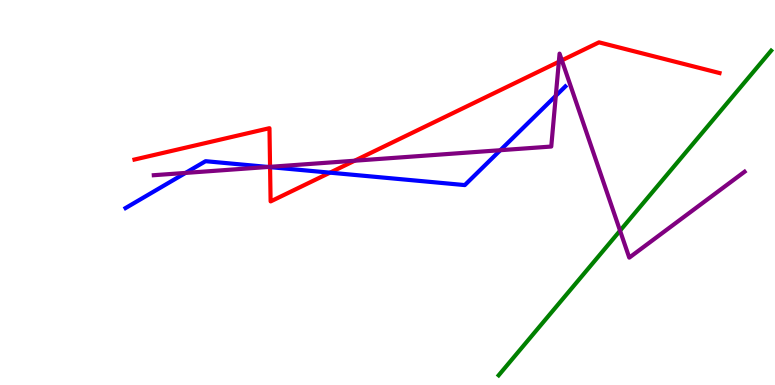[{'lines': ['blue', 'red'], 'intersections': [{'x': 3.48, 'y': 5.66}, {'x': 4.26, 'y': 5.52}]}, {'lines': ['green', 'red'], 'intersections': []}, {'lines': ['purple', 'red'], 'intersections': [{'x': 3.48, 'y': 5.67}, {'x': 4.58, 'y': 5.83}, {'x': 7.21, 'y': 8.39}, {'x': 7.25, 'y': 8.43}]}, {'lines': ['blue', 'green'], 'intersections': []}, {'lines': ['blue', 'purple'], 'intersections': [{'x': 2.39, 'y': 5.51}, {'x': 3.46, 'y': 5.66}, {'x': 6.46, 'y': 6.1}, {'x': 7.17, 'y': 7.51}]}, {'lines': ['green', 'purple'], 'intersections': [{'x': 8.0, 'y': 4.01}]}]